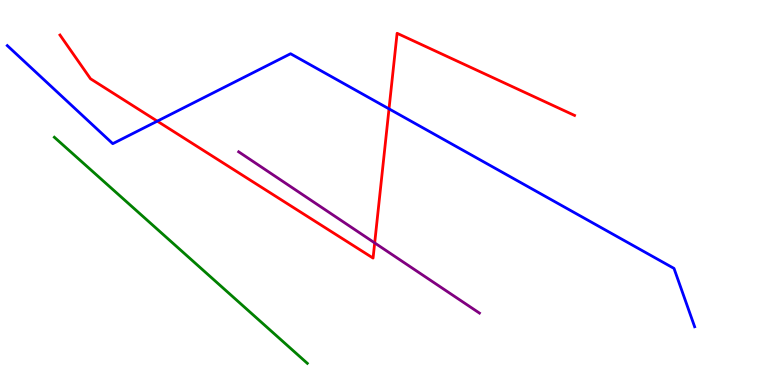[{'lines': ['blue', 'red'], 'intersections': [{'x': 2.03, 'y': 6.85}, {'x': 5.02, 'y': 7.17}]}, {'lines': ['green', 'red'], 'intersections': []}, {'lines': ['purple', 'red'], 'intersections': [{'x': 4.83, 'y': 3.69}]}, {'lines': ['blue', 'green'], 'intersections': []}, {'lines': ['blue', 'purple'], 'intersections': []}, {'lines': ['green', 'purple'], 'intersections': []}]